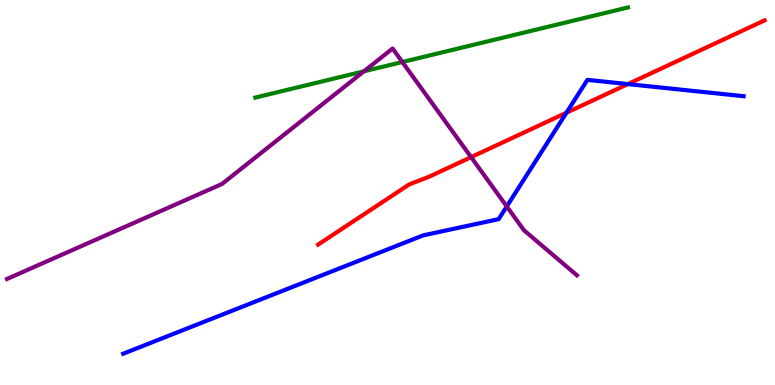[{'lines': ['blue', 'red'], 'intersections': [{'x': 7.31, 'y': 7.07}, {'x': 8.1, 'y': 7.82}]}, {'lines': ['green', 'red'], 'intersections': []}, {'lines': ['purple', 'red'], 'intersections': [{'x': 6.08, 'y': 5.92}]}, {'lines': ['blue', 'green'], 'intersections': []}, {'lines': ['blue', 'purple'], 'intersections': [{'x': 6.54, 'y': 4.64}]}, {'lines': ['green', 'purple'], 'intersections': [{'x': 4.7, 'y': 8.15}, {'x': 5.19, 'y': 8.39}]}]